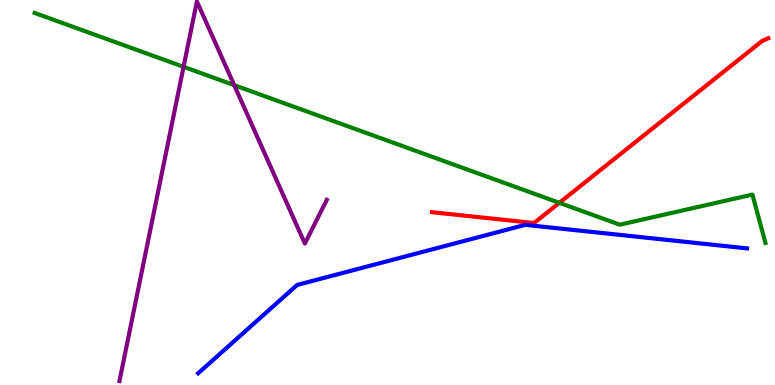[{'lines': ['blue', 'red'], 'intersections': []}, {'lines': ['green', 'red'], 'intersections': [{'x': 7.22, 'y': 4.73}]}, {'lines': ['purple', 'red'], 'intersections': []}, {'lines': ['blue', 'green'], 'intersections': []}, {'lines': ['blue', 'purple'], 'intersections': []}, {'lines': ['green', 'purple'], 'intersections': [{'x': 2.37, 'y': 8.26}, {'x': 3.02, 'y': 7.79}]}]